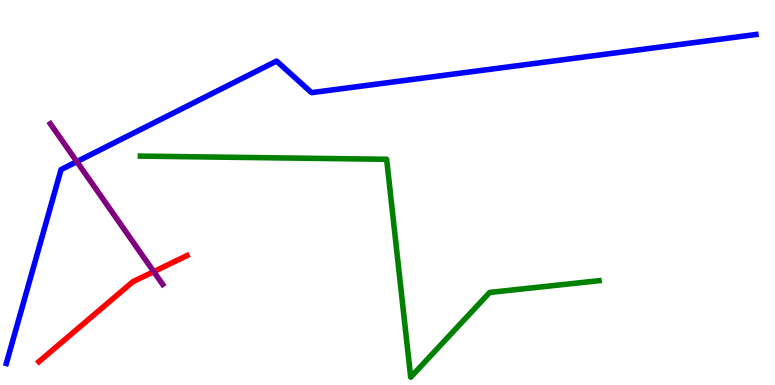[{'lines': ['blue', 'red'], 'intersections': []}, {'lines': ['green', 'red'], 'intersections': []}, {'lines': ['purple', 'red'], 'intersections': [{'x': 1.98, 'y': 2.94}]}, {'lines': ['blue', 'green'], 'intersections': []}, {'lines': ['blue', 'purple'], 'intersections': [{'x': 0.991, 'y': 5.8}]}, {'lines': ['green', 'purple'], 'intersections': []}]